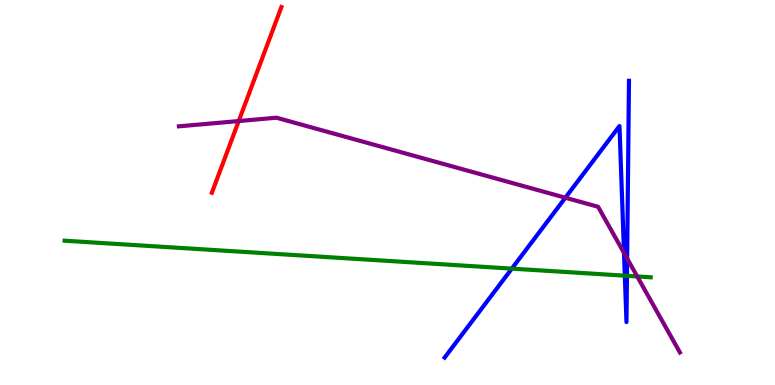[{'lines': ['blue', 'red'], 'intersections': []}, {'lines': ['green', 'red'], 'intersections': []}, {'lines': ['purple', 'red'], 'intersections': [{'x': 3.08, 'y': 6.86}]}, {'lines': ['blue', 'green'], 'intersections': [{'x': 6.6, 'y': 3.02}, {'x': 8.06, 'y': 2.84}, {'x': 8.09, 'y': 2.84}]}, {'lines': ['blue', 'purple'], 'intersections': [{'x': 7.3, 'y': 4.86}, {'x': 8.05, 'y': 3.43}, {'x': 8.09, 'y': 3.29}]}, {'lines': ['green', 'purple'], 'intersections': [{'x': 8.22, 'y': 2.82}]}]